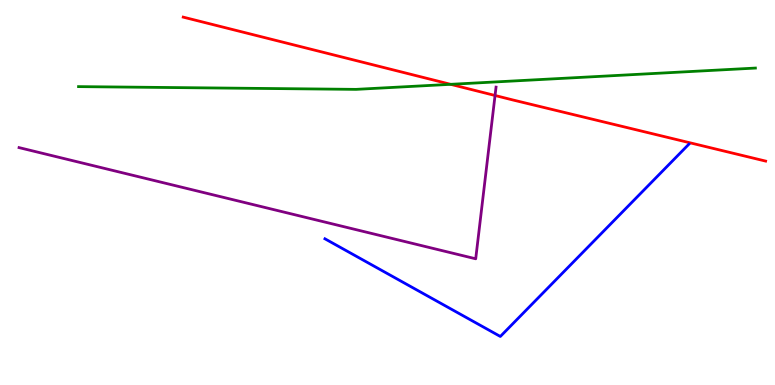[{'lines': ['blue', 'red'], 'intersections': []}, {'lines': ['green', 'red'], 'intersections': [{'x': 5.81, 'y': 7.81}]}, {'lines': ['purple', 'red'], 'intersections': [{'x': 6.39, 'y': 7.52}]}, {'lines': ['blue', 'green'], 'intersections': []}, {'lines': ['blue', 'purple'], 'intersections': []}, {'lines': ['green', 'purple'], 'intersections': []}]